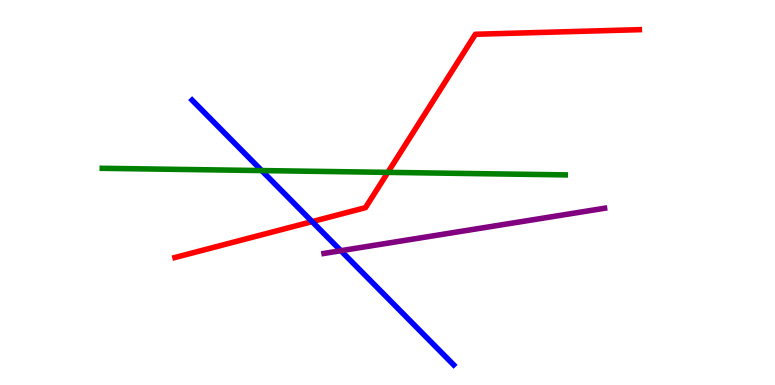[{'lines': ['blue', 'red'], 'intersections': [{'x': 4.03, 'y': 4.24}]}, {'lines': ['green', 'red'], 'intersections': [{'x': 5.0, 'y': 5.52}]}, {'lines': ['purple', 'red'], 'intersections': []}, {'lines': ['blue', 'green'], 'intersections': [{'x': 3.38, 'y': 5.57}]}, {'lines': ['blue', 'purple'], 'intersections': [{'x': 4.4, 'y': 3.49}]}, {'lines': ['green', 'purple'], 'intersections': []}]